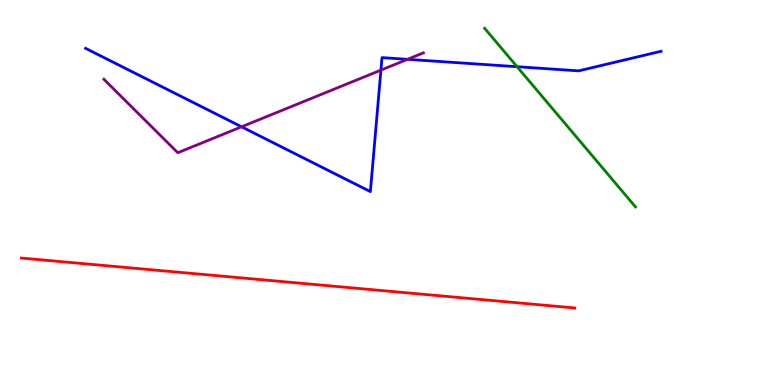[{'lines': ['blue', 'red'], 'intersections': []}, {'lines': ['green', 'red'], 'intersections': []}, {'lines': ['purple', 'red'], 'intersections': []}, {'lines': ['blue', 'green'], 'intersections': [{'x': 6.67, 'y': 8.27}]}, {'lines': ['blue', 'purple'], 'intersections': [{'x': 3.12, 'y': 6.71}, {'x': 4.92, 'y': 8.18}, {'x': 5.26, 'y': 8.46}]}, {'lines': ['green', 'purple'], 'intersections': []}]